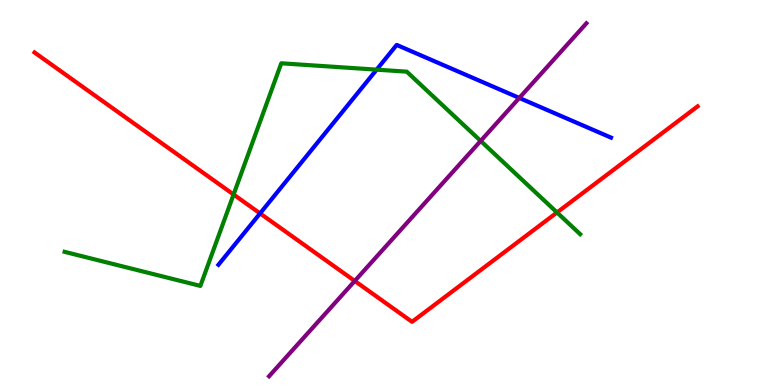[{'lines': ['blue', 'red'], 'intersections': [{'x': 3.36, 'y': 4.46}]}, {'lines': ['green', 'red'], 'intersections': [{'x': 3.01, 'y': 4.95}, {'x': 7.19, 'y': 4.48}]}, {'lines': ['purple', 'red'], 'intersections': [{'x': 4.58, 'y': 2.7}]}, {'lines': ['blue', 'green'], 'intersections': [{'x': 4.86, 'y': 8.19}]}, {'lines': ['blue', 'purple'], 'intersections': [{'x': 6.7, 'y': 7.46}]}, {'lines': ['green', 'purple'], 'intersections': [{'x': 6.2, 'y': 6.34}]}]